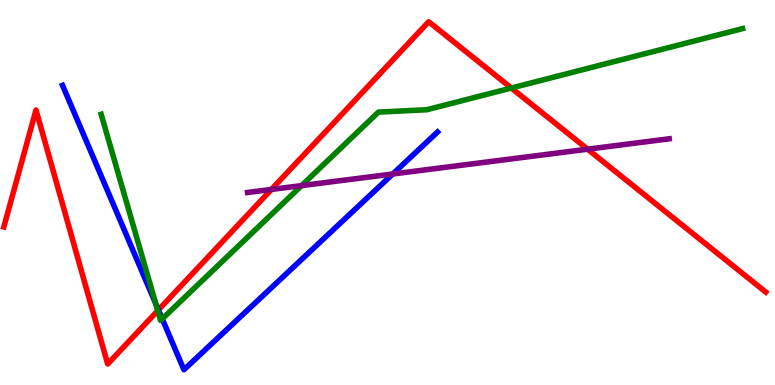[{'lines': ['blue', 'red'], 'intersections': [{'x': 2.04, 'y': 1.95}]}, {'lines': ['green', 'red'], 'intersections': [{'x': 2.04, 'y': 1.93}, {'x': 6.6, 'y': 7.71}]}, {'lines': ['purple', 'red'], 'intersections': [{'x': 3.5, 'y': 5.08}, {'x': 7.58, 'y': 6.12}]}, {'lines': ['blue', 'green'], 'intersections': [{'x': 2.01, 'y': 2.11}, {'x': 2.09, 'y': 1.72}]}, {'lines': ['blue', 'purple'], 'intersections': [{'x': 5.07, 'y': 5.48}]}, {'lines': ['green', 'purple'], 'intersections': [{'x': 3.89, 'y': 5.18}]}]